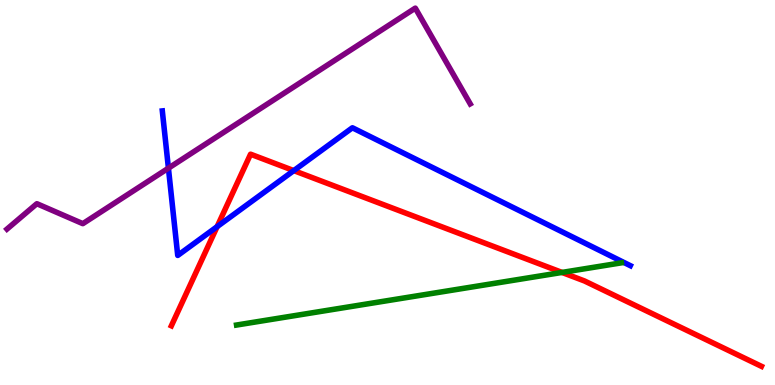[{'lines': ['blue', 'red'], 'intersections': [{'x': 2.8, 'y': 4.11}, {'x': 3.79, 'y': 5.57}]}, {'lines': ['green', 'red'], 'intersections': [{'x': 7.25, 'y': 2.92}]}, {'lines': ['purple', 'red'], 'intersections': []}, {'lines': ['blue', 'green'], 'intersections': []}, {'lines': ['blue', 'purple'], 'intersections': [{'x': 2.17, 'y': 5.63}]}, {'lines': ['green', 'purple'], 'intersections': []}]